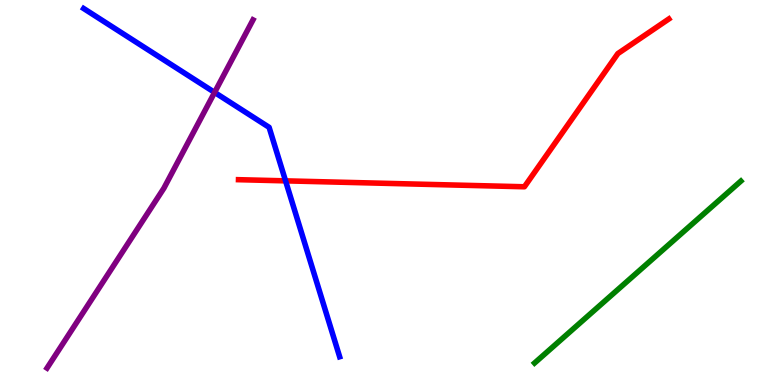[{'lines': ['blue', 'red'], 'intersections': [{'x': 3.68, 'y': 5.3}]}, {'lines': ['green', 'red'], 'intersections': []}, {'lines': ['purple', 'red'], 'intersections': []}, {'lines': ['blue', 'green'], 'intersections': []}, {'lines': ['blue', 'purple'], 'intersections': [{'x': 2.77, 'y': 7.6}]}, {'lines': ['green', 'purple'], 'intersections': []}]